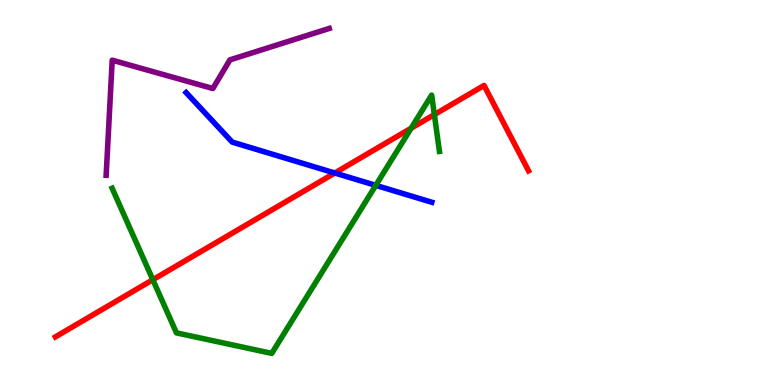[{'lines': ['blue', 'red'], 'intersections': [{'x': 4.32, 'y': 5.51}]}, {'lines': ['green', 'red'], 'intersections': [{'x': 1.97, 'y': 2.73}, {'x': 5.31, 'y': 6.67}, {'x': 5.6, 'y': 7.02}]}, {'lines': ['purple', 'red'], 'intersections': []}, {'lines': ['blue', 'green'], 'intersections': [{'x': 4.85, 'y': 5.19}]}, {'lines': ['blue', 'purple'], 'intersections': []}, {'lines': ['green', 'purple'], 'intersections': []}]